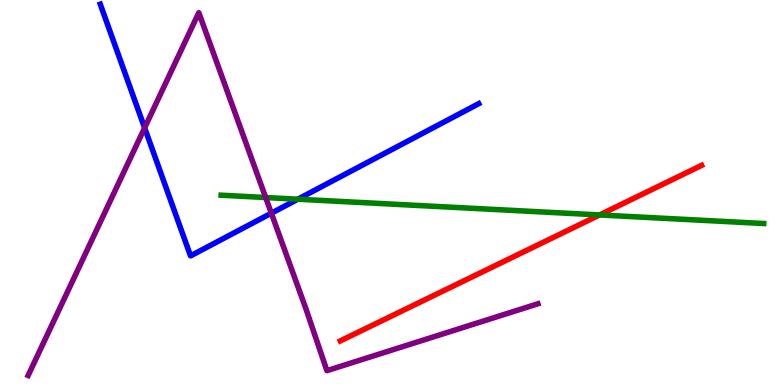[{'lines': ['blue', 'red'], 'intersections': []}, {'lines': ['green', 'red'], 'intersections': [{'x': 7.74, 'y': 4.42}]}, {'lines': ['purple', 'red'], 'intersections': []}, {'lines': ['blue', 'green'], 'intersections': [{'x': 3.84, 'y': 4.83}]}, {'lines': ['blue', 'purple'], 'intersections': [{'x': 1.87, 'y': 6.68}, {'x': 3.5, 'y': 4.46}]}, {'lines': ['green', 'purple'], 'intersections': [{'x': 3.43, 'y': 4.87}]}]